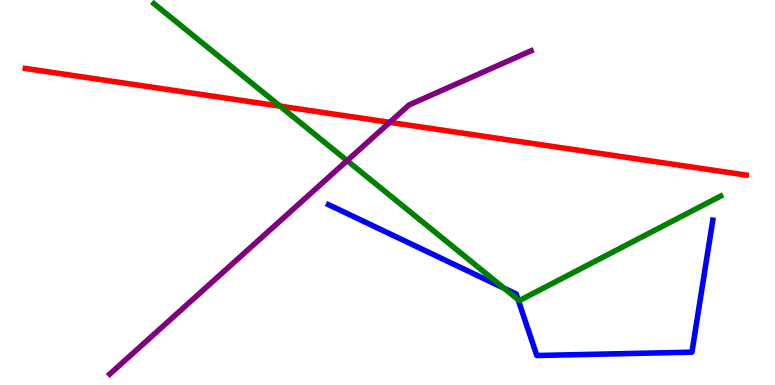[{'lines': ['blue', 'red'], 'intersections': []}, {'lines': ['green', 'red'], 'intersections': [{'x': 3.61, 'y': 7.24}]}, {'lines': ['purple', 'red'], 'intersections': [{'x': 5.03, 'y': 6.82}]}, {'lines': ['blue', 'green'], 'intersections': [{'x': 6.5, 'y': 2.52}, {'x': 6.68, 'y': 2.22}]}, {'lines': ['blue', 'purple'], 'intersections': []}, {'lines': ['green', 'purple'], 'intersections': [{'x': 4.48, 'y': 5.83}]}]